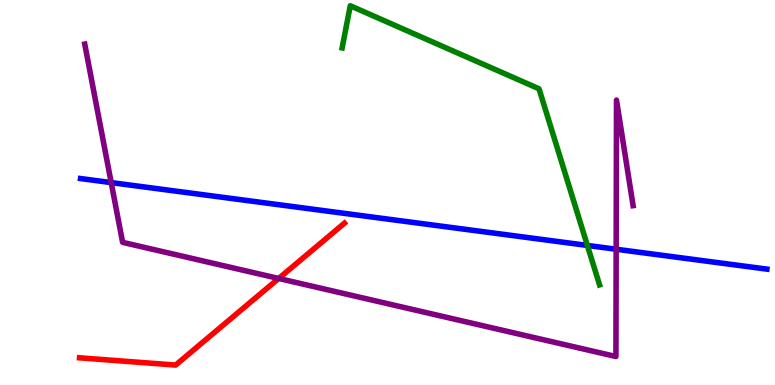[{'lines': ['blue', 'red'], 'intersections': []}, {'lines': ['green', 'red'], 'intersections': []}, {'lines': ['purple', 'red'], 'intersections': [{'x': 3.6, 'y': 2.77}]}, {'lines': ['blue', 'green'], 'intersections': [{'x': 7.58, 'y': 3.63}]}, {'lines': ['blue', 'purple'], 'intersections': [{'x': 1.43, 'y': 5.26}, {'x': 7.95, 'y': 3.53}]}, {'lines': ['green', 'purple'], 'intersections': []}]